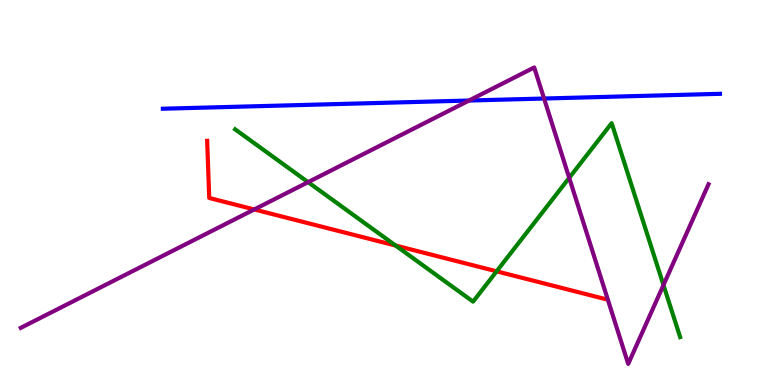[{'lines': ['blue', 'red'], 'intersections': []}, {'lines': ['green', 'red'], 'intersections': [{'x': 5.1, 'y': 3.62}, {'x': 6.41, 'y': 2.95}]}, {'lines': ['purple', 'red'], 'intersections': [{'x': 3.28, 'y': 4.56}]}, {'lines': ['blue', 'green'], 'intersections': []}, {'lines': ['blue', 'purple'], 'intersections': [{'x': 6.05, 'y': 7.39}, {'x': 7.02, 'y': 7.44}]}, {'lines': ['green', 'purple'], 'intersections': [{'x': 3.98, 'y': 5.27}, {'x': 7.34, 'y': 5.38}, {'x': 8.56, 'y': 2.6}]}]